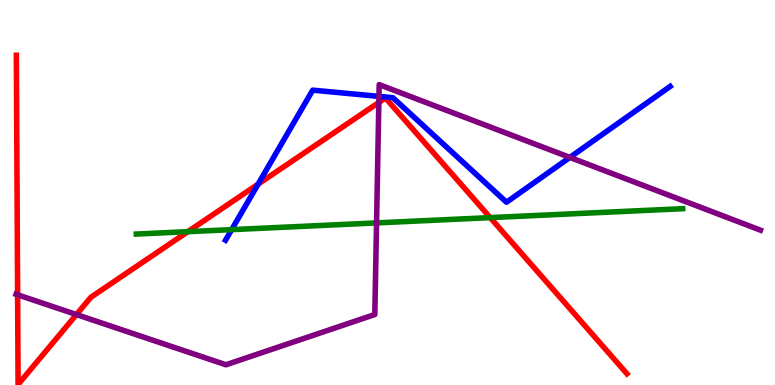[{'lines': ['blue', 'red'], 'intersections': [{'x': 3.33, 'y': 5.22}]}, {'lines': ['green', 'red'], 'intersections': [{'x': 2.42, 'y': 3.98}, {'x': 6.33, 'y': 4.35}]}, {'lines': ['purple', 'red'], 'intersections': [{'x': 0.227, 'y': 2.34}, {'x': 0.986, 'y': 1.83}, {'x': 4.89, 'y': 7.34}]}, {'lines': ['blue', 'green'], 'intersections': [{'x': 2.99, 'y': 4.04}]}, {'lines': ['blue', 'purple'], 'intersections': [{'x': 4.89, 'y': 7.5}, {'x': 7.35, 'y': 5.91}]}, {'lines': ['green', 'purple'], 'intersections': [{'x': 4.86, 'y': 4.21}]}]